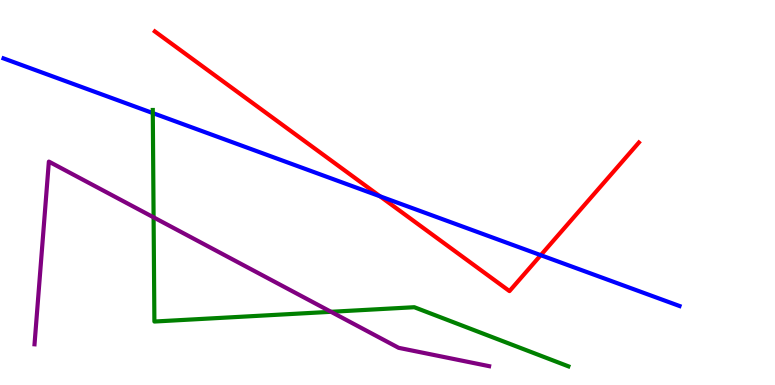[{'lines': ['blue', 'red'], 'intersections': [{'x': 4.9, 'y': 4.9}, {'x': 6.98, 'y': 3.37}]}, {'lines': ['green', 'red'], 'intersections': []}, {'lines': ['purple', 'red'], 'intersections': []}, {'lines': ['blue', 'green'], 'intersections': [{'x': 1.97, 'y': 7.06}]}, {'lines': ['blue', 'purple'], 'intersections': []}, {'lines': ['green', 'purple'], 'intersections': [{'x': 1.98, 'y': 4.35}, {'x': 4.27, 'y': 1.9}]}]